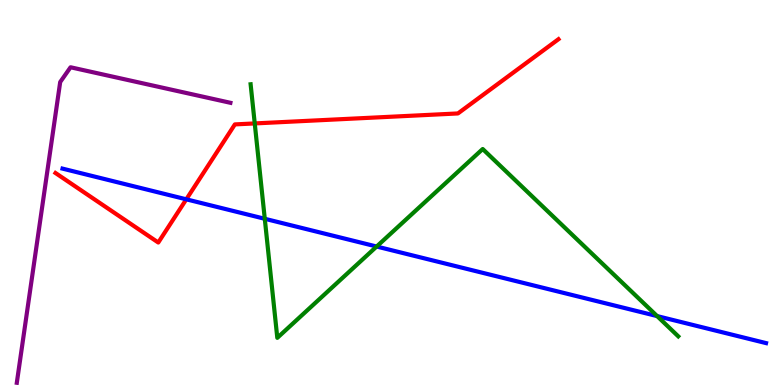[{'lines': ['blue', 'red'], 'intersections': [{'x': 2.4, 'y': 4.82}]}, {'lines': ['green', 'red'], 'intersections': [{'x': 3.29, 'y': 6.79}]}, {'lines': ['purple', 'red'], 'intersections': []}, {'lines': ['blue', 'green'], 'intersections': [{'x': 3.42, 'y': 4.32}, {'x': 4.86, 'y': 3.6}, {'x': 8.48, 'y': 1.79}]}, {'lines': ['blue', 'purple'], 'intersections': []}, {'lines': ['green', 'purple'], 'intersections': []}]